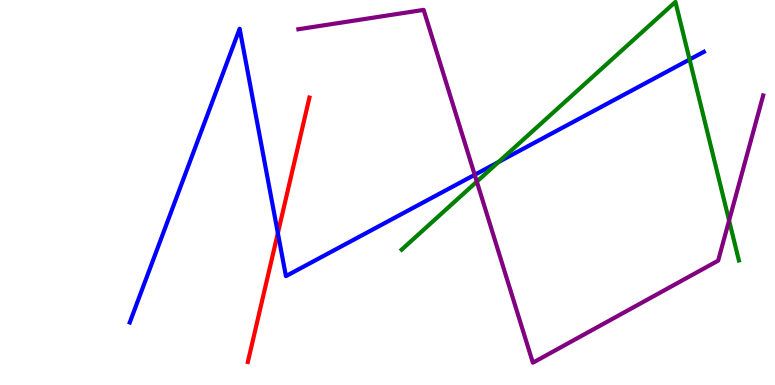[{'lines': ['blue', 'red'], 'intersections': [{'x': 3.59, 'y': 3.95}]}, {'lines': ['green', 'red'], 'intersections': []}, {'lines': ['purple', 'red'], 'intersections': []}, {'lines': ['blue', 'green'], 'intersections': [{'x': 6.43, 'y': 5.79}, {'x': 8.9, 'y': 8.45}]}, {'lines': ['blue', 'purple'], 'intersections': [{'x': 6.13, 'y': 5.46}]}, {'lines': ['green', 'purple'], 'intersections': [{'x': 6.15, 'y': 5.28}, {'x': 9.41, 'y': 4.27}]}]